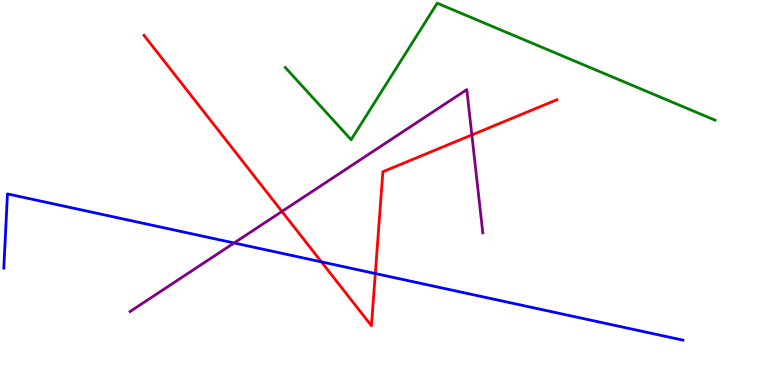[{'lines': ['blue', 'red'], 'intersections': [{'x': 4.15, 'y': 3.2}, {'x': 4.84, 'y': 2.9}]}, {'lines': ['green', 'red'], 'intersections': []}, {'lines': ['purple', 'red'], 'intersections': [{'x': 3.64, 'y': 4.51}, {'x': 6.09, 'y': 6.5}]}, {'lines': ['blue', 'green'], 'intersections': []}, {'lines': ['blue', 'purple'], 'intersections': [{'x': 3.02, 'y': 3.69}]}, {'lines': ['green', 'purple'], 'intersections': []}]